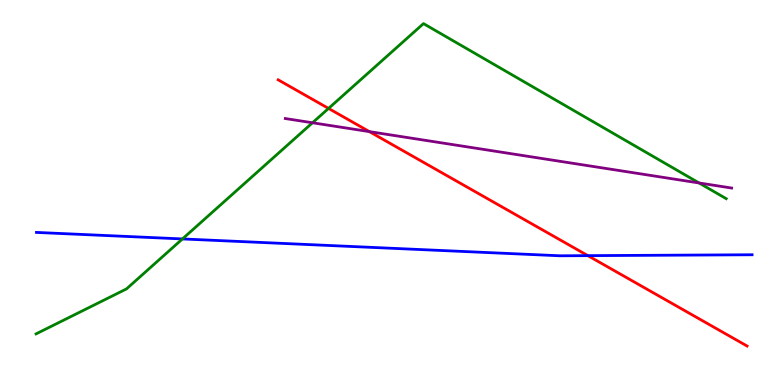[{'lines': ['blue', 'red'], 'intersections': [{'x': 7.59, 'y': 3.36}]}, {'lines': ['green', 'red'], 'intersections': [{'x': 4.24, 'y': 7.18}]}, {'lines': ['purple', 'red'], 'intersections': [{'x': 4.77, 'y': 6.58}]}, {'lines': ['blue', 'green'], 'intersections': [{'x': 2.35, 'y': 3.79}]}, {'lines': ['blue', 'purple'], 'intersections': []}, {'lines': ['green', 'purple'], 'intersections': [{'x': 4.03, 'y': 6.81}, {'x': 9.02, 'y': 5.25}]}]